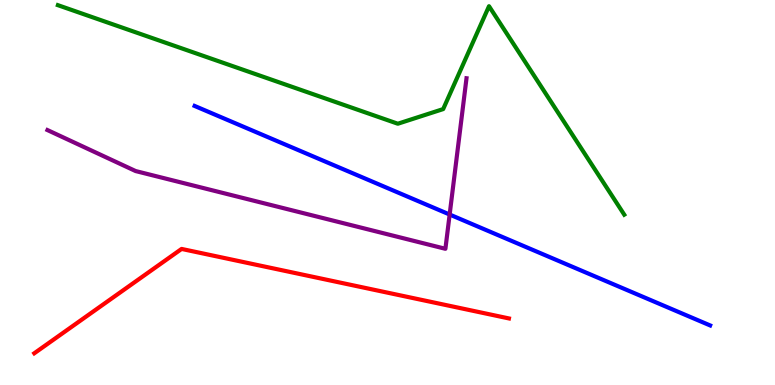[{'lines': ['blue', 'red'], 'intersections': []}, {'lines': ['green', 'red'], 'intersections': []}, {'lines': ['purple', 'red'], 'intersections': []}, {'lines': ['blue', 'green'], 'intersections': []}, {'lines': ['blue', 'purple'], 'intersections': [{'x': 5.8, 'y': 4.43}]}, {'lines': ['green', 'purple'], 'intersections': []}]